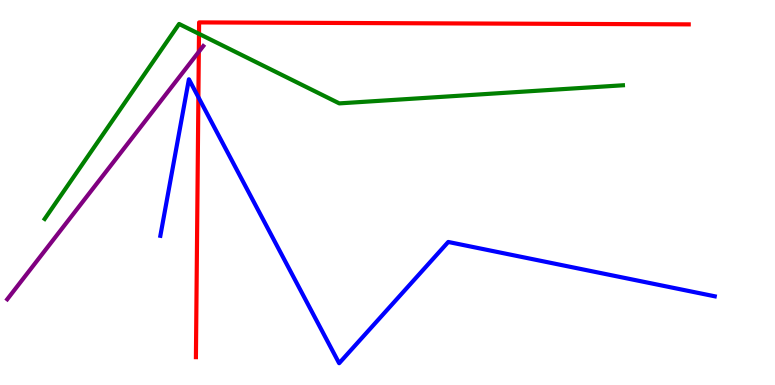[{'lines': ['blue', 'red'], 'intersections': [{'x': 2.56, 'y': 7.48}]}, {'lines': ['green', 'red'], 'intersections': [{'x': 2.57, 'y': 9.12}]}, {'lines': ['purple', 'red'], 'intersections': [{'x': 2.57, 'y': 8.65}]}, {'lines': ['blue', 'green'], 'intersections': []}, {'lines': ['blue', 'purple'], 'intersections': []}, {'lines': ['green', 'purple'], 'intersections': []}]